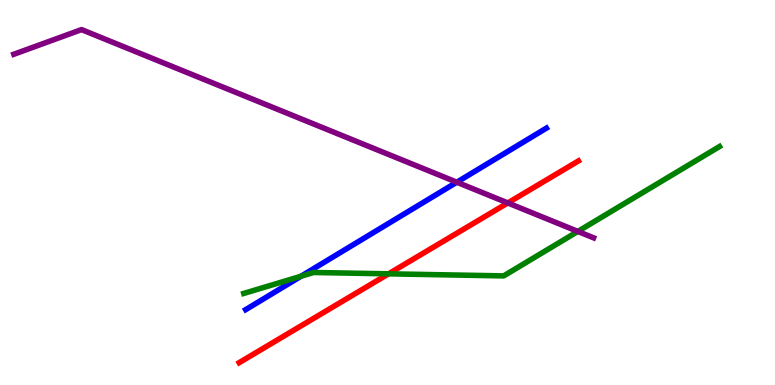[{'lines': ['blue', 'red'], 'intersections': []}, {'lines': ['green', 'red'], 'intersections': [{'x': 5.01, 'y': 2.89}]}, {'lines': ['purple', 'red'], 'intersections': [{'x': 6.55, 'y': 4.73}]}, {'lines': ['blue', 'green'], 'intersections': [{'x': 3.88, 'y': 2.82}]}, {'lines': ['blue', 'purple'], 'intersections': [{'x': 5.89, 'y': 5.27}]}, {'lines': ['green', 'purple'], 'intersections': [{'x': 7.46, 'y': 3.99}]}]